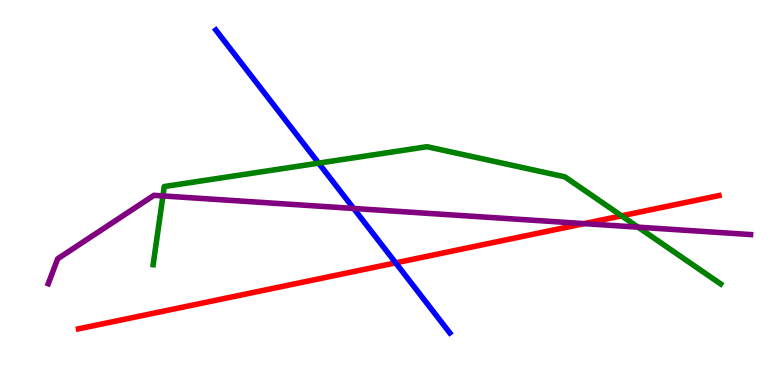[{'lines': ['blue', 'red'], 'intersections': [{'x': 5.11, 'y': 3.17}]}, {'lines': ['green', 'red'], 'intersections': [{'x': 8.02, 'y': 4.39}]}, {'lines': ['purple', 'red'], 'intersections': [{'x': 7.54, 'y': 4.19}]}, {'lines': ['blue', 'green'], 'intersections': [{'x': 4.11, 'y': 5.76}]}, {'lines': ['blue', 'purple'], 'intersections': [{'x': 4.56, 'y': 4.59}]}, {'lines': ['green', 'purple'], 'intersections': [{'x': 2.1, 'y': 4.91}, {'x': 8.23, 'y': 4.1}]}]